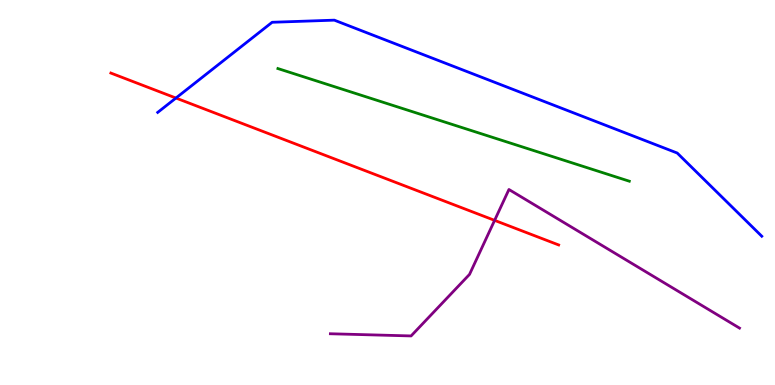[{'lines': ['blue', 'red'], 'intersections': [{'x': 2.27, 'y': 7.45}]}, {'lines': ['green', 'red'], 'intersections': []}, {'lines': ['purple', 'red'], 'intersections': [{'x': 6.38, 'y': 4.28}]}, {'lines': ['blue', 'green'], 'intersections': []}, {'lines': ['blue', 'purple'], 'intersections': []}, {'lines': ['green', 'purple'], 'intersections': []}]